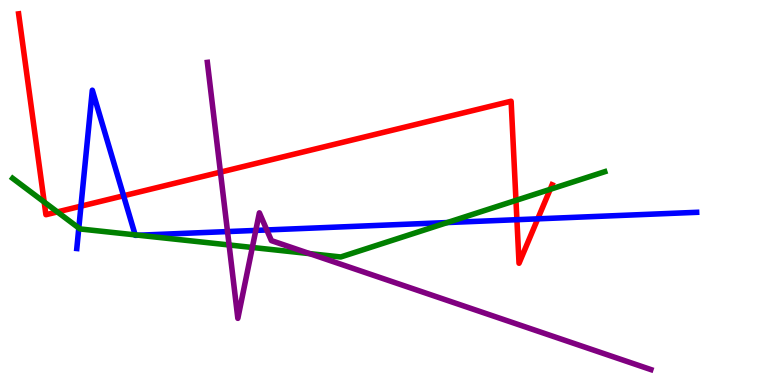[{'lines': ['blue', 'red'], 'intersections': [{'x': 1.04, 'y': 4.65}, {'x': 1.59, 'y': 4.92}, {'x': 6.67, 'y': 4.29}, {'x': 6.94, 'y': 4.32}]}, {'lines': ['green', 'red'], 'intersections': [{'x': 0.57, 'y': 4.75}, {'x': 0.74, 'y': 4.5}, {'x': 6.66, 'y': 4.8}, {'x': 7.1, 'y': 5.08}]}, {'lines': ['purple', 'red'], 'intersections': [{'x': 2.84, 'y': 5.53}]}, {'lines': ['blue', 'green'], 'intersections': [{'x': 1.02, 'y': 4.08}, {'x': 1.74, 'y': 3.9}, {'x': 1.79, 'y': 3.89}, {'x': 5.77, 'y': 4.22}]}, {'lines': ['blue', 'purple'], 'intersections': [{'x': 2.94, 'y': 3.99}, {'x': 3.3, 'y': 4.02}, {'x': 3.44, 'y': 4.03}]}, {'lines': ['green', 'purple'], 'intersections': [{'x': 2.96, 'y': 3.64}, {'x': 3.26, 'y': 3.57}, {'x': 4.0, 'y': 3.41}]}]